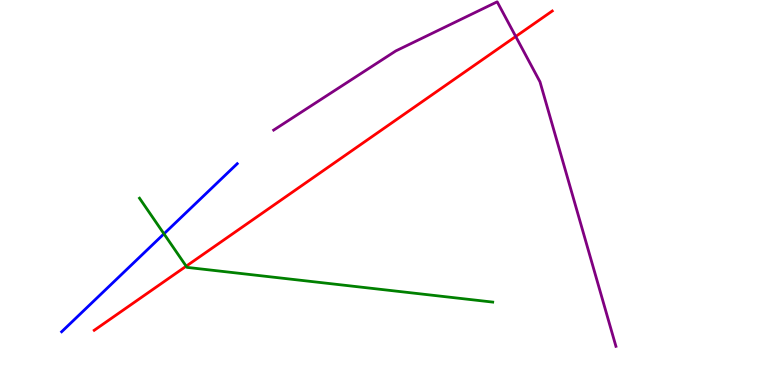[{'lines': ['blue', 'red'], 'intersections': []}, {'lines': ['green', 'red'], 'intersections': [{'x': 2.4, 'y': 3.09}]}, {'lines': ['purple', 'red'], 'intersections': [{'x': 6.65, 'y': 9.05}]}, {'lines': ['blue', 'green'], 'intersections': [{'x': 2.12, 'y': 3.93}]}, {'lines': ['blue', 'purple'], 'intersections': []}, {'lines': ['green', 'purple'], 'intersections': []}]